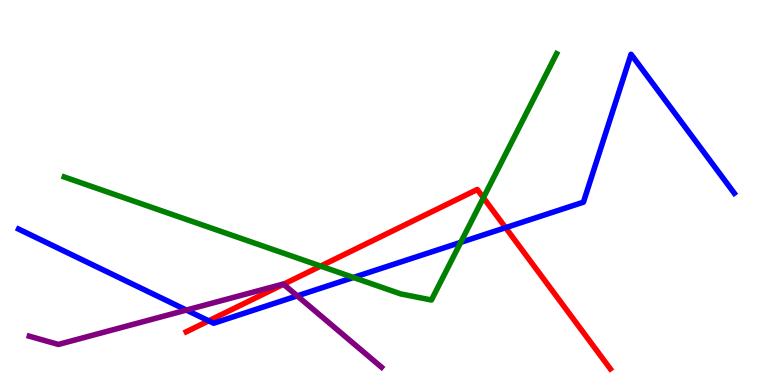[{'lines': ['blue', 'red'], 'intersections': [{'x': 2.69, 'y': 1.67}, {'x': 6.52, 'y': 4.09}]}, {'lines': ['green', 'red'], 'intersections': [{'x': 4.14, 'y': 3.09}, {'x': 6.24, 'y': 4.86}]}, {'lines': ['purple', 'red'], 'intersections': [{'x': 3.66, 'y': 2.62}]}, {'lines': ['blue', 'green'], 'intersections': [{'x': 4.56, 'y': 2.79}, {'x': 5.94, 'y': 3.71}]}, {'lines': ['blue', 'purple'], 'intersections': [{'x': 2.41, 'y': 1.95}, {'x': 3.84, 'y': 2.31}]}, {'lines': ['green', 'purple'], 'intersections': []}]